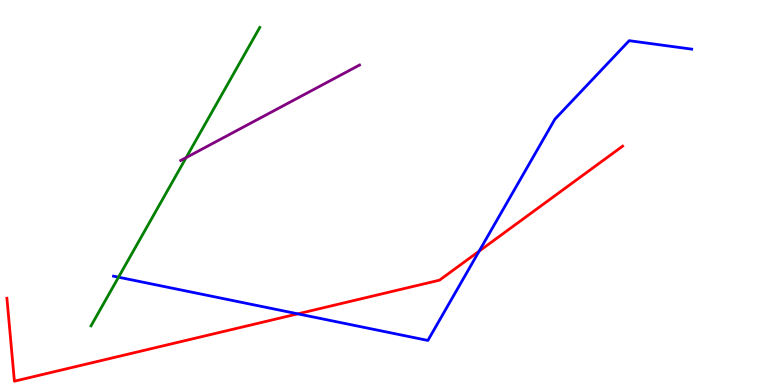[{'lines': ['blue', 'red'], 'intersections': [{'x': 3.84, 'y': 1.85}, {'x': 6.18, 'y': 3.48}]}, {'lines': ['green', 'red'], 'intersections': []}, {'lines': ['purple', 'red'], 'intersections': []}, {'lines': ['blue', 'green'], 'intersections': [{'x': 1.53, 'y': 2.8}]}, {'lines': ['blue', 'purple'], 'intersections': []}, {'lines': ['green', 'purple'], 'intersections': [{'x': 2.4, 'y': 5.91}]}]